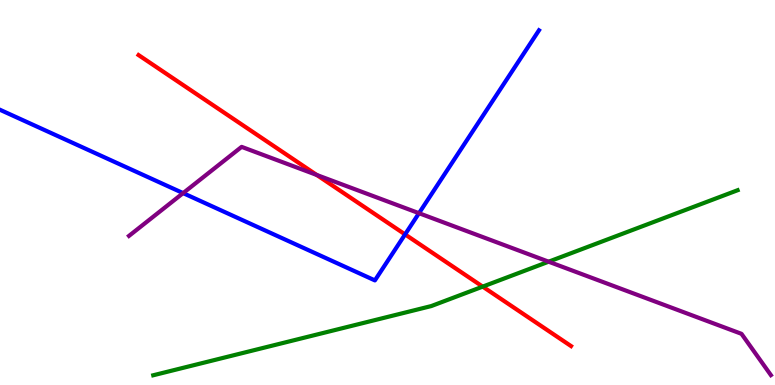[{'lines': ['blue', 'red'], 'intersections': [{'x': 5.23, 'y': 3.91}]}, {'lines': ['green', 'red'], 'intersections': [{'x': 6.23, 'y': 2.56}]}, {'lines': ['purple', 'red'], 'intersections': [{'x': 4.09, 'y': 5.46}]}, {'lines': ['blue', 'green'], 'intersections': []}, {'lines': ['blue', 'purple'], 'intersections': [{'x': 2.36, 'y': 4.98}, {'x': 5.41, 'y': 4.46}]}, {'lines': ['green', 'purple'], 'intersections': [{'x': 7.08, 'y': 3.2}]}]